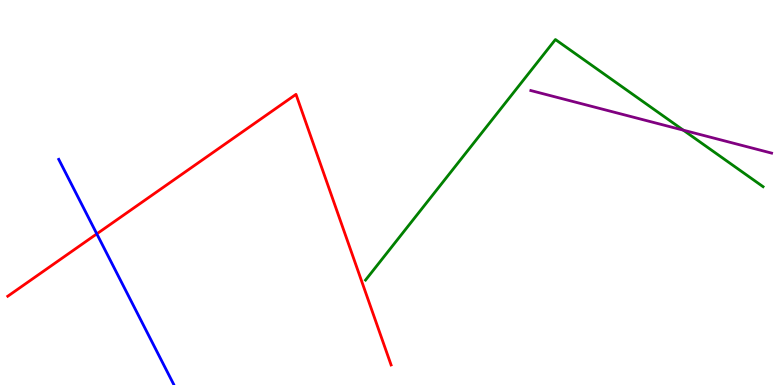[{'lines': ['blue', 'red'], 'intersections': [{'x': 1.25, 'y': 3.93}]}, {'lines': ['green', 'red'], 'intersections': []}, {'lines': ['purple', 'red'], 'intersections': []}, {'lines': ['blue', 'green'], 'intersections': []}, {'lines': ['blue', 'purple'], 'intersections': []}, {'lines': ['green', 'purple'], 'intersections': [{'x': 8.82, 'y': 6.62}]}]